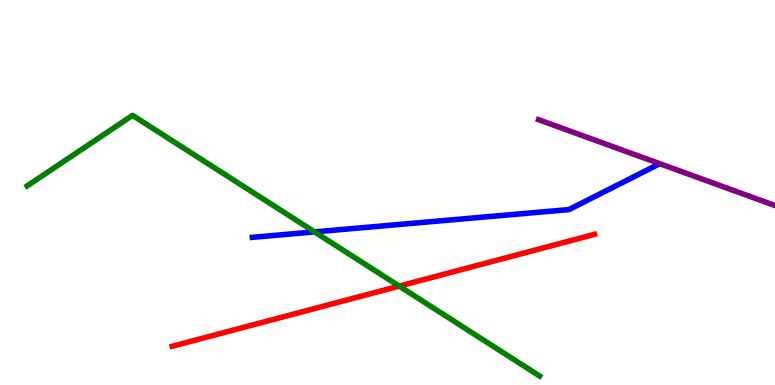[{'lines': ['blue', 'red'], 'intersections': []}, {'lines': ['green', 'red'], 'intersections': [{'x': 5.15, 'y': 2.57}]}, {'lines': ['purple', 'red'], 'intersections': []}, {'lines': ['blue', 'green'], 'intersections': [{'x': 4.06, 'y': 3.98}]}, {'lines': ['blue', 'purple'], 'intersections': []}, {'lines': ['green', 'purple'], 'intersections': []}]